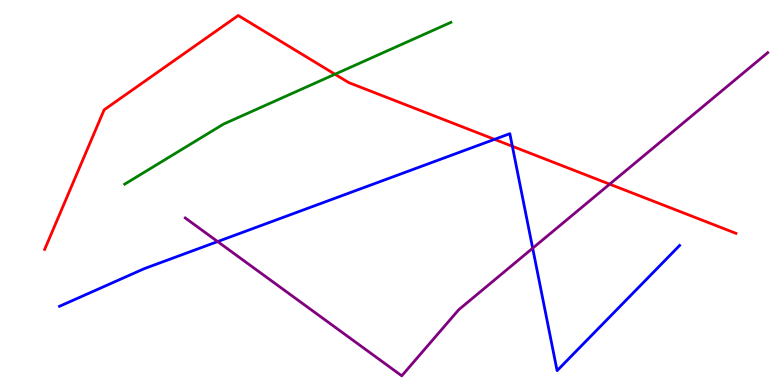[{'lines': ['blue', 'red'], 'intersections': [{'x': 6.38, 'y': 6.38}, {'x': 6.61, 'y': 6.2}]}, {'lines': ['green', 'red'], 'intersections': [{'x': 4.32, 'y': 8.07}]}, {'lines': ['purple', 'red'], 'intersections': [{'x': 7.87, 'y': 5.22}]}, {'lines': ['blue', 'green'], 'intersections': []}, {'lines': ['blue', 'purple'], 'intersections': [{'x': 2.81, 'y': 3.73}, {'x': 6.87, 'y': 3.55}]}, {'lines': ['green', 'purple'], 'intersections': []}]